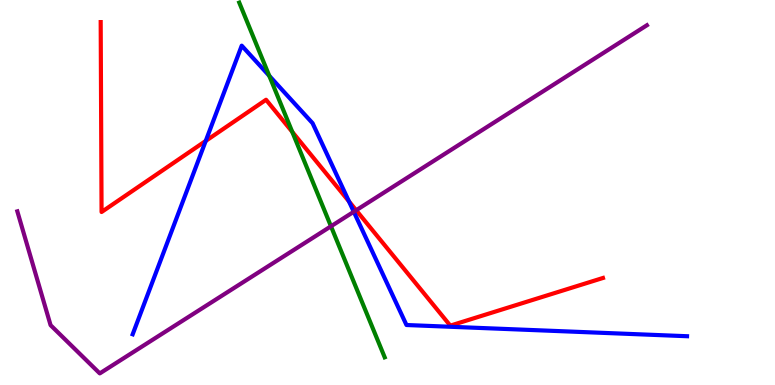[{'lines': ['blue', 'red'], 'intersections': [{'x': 2.65, 'y': 6.34}, {'x': 4.5, 'y': 4.77}]}, {'lines': ['green', 'red'], 'intersections': [{'x': 3.77, 'y': 6.57}]}, {'lines': ['purple', 'red'], 'intersections': [{'x': 4.6, 'y': 4.54}]}, {'lines': ['blue', 'green'], 'intersections': [{'x': 3.47, 'y': 8.03}]}, {'lines': ['blue', 'purple'], 'intersections': [{'x': 4.57, 'y': 4.5}]}, {'lines': ['green', 'purple'], 'intersections': [{'x': 4.27, 'y': 4.12}]}]